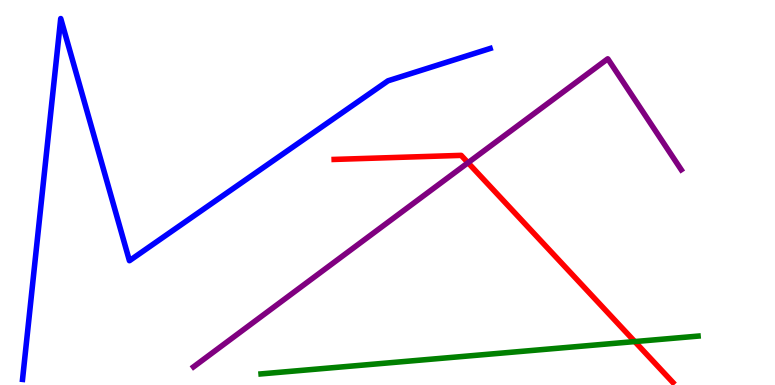[{'lines': ['blue', 'red'], 'intersections': []}, {'lines': ['green', 'red'], 'intersections': [{'x': 8.19, 'y': 1.13}]}, {'lines': ['purple', 'red'], 'intersections': [{'x': 6.04, 'y': 5.77}]}, {'lines': ['blue', 'green'], 'intersections': []}, {'lines': ['blue', 'purple'], 'intersections': []}, {'lines': ['green', 'purple'], 'intersections': []}]